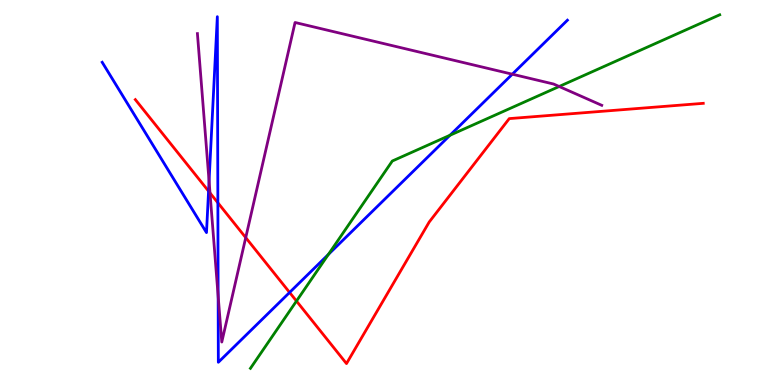[{'lines': ['blue', 'red'], 'intersections': [{'x': 2.69, 'y': 5.03}, {'x': 2.81, 'y': 4.73}, {'x': 3.74, 'y': 2.4}]}, {'lines': ['green', 'red'], 'intersections': [{'x': 3.83, 'y': 2.18}]}, {'lines': ['purple', 'red'], 'intersections': [{'x': 2.71, 'y': 4.99}, {'x': 3.17, 'y': 3.83}]}, {'lines': ['blue', 'green'], 'intersections': [{'x': 4.24, 'y': 3.39}, {'x': 5.81, 'y': 6.49}]}, {'lines': ['blue', 'purple'], 'intersections': [{'x': 2.7, 'y': 5.3}, {'x': 2.81, 'y': 2.32}, {'x': 6.61, 'y': 8.07}]}, {'lines': ['green', 'purple'], 'intersections': [{'x': 7.22, 'y': 7.75}]}]